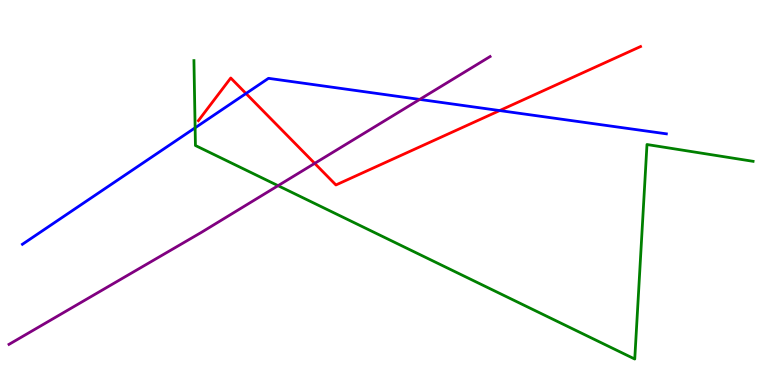[{'lines': ['blue', 'red'], 'intersections': [{'x': 3.17, 'y': 7.57}, {'x': 6.45, 'y': 7.13}]}, {'lines': ['green', 'red'], 'intersections': []}, {'lines': ['purple', 'red'], 'intersections': [{'x': 4.06, 'y': 5.76}]}, {'lines': ['blue', 'green'], 'intersections': [{'x': 2.52, 'y': 6.68}]}, {'lines': ['blue', 'purple'], 'intersections': [{'x': 5.42, 'y': 7.42}]}, {'lines': ['green', 'purple'], 'intersections': [{'x': 3.59, 'y': 5.18}]}]